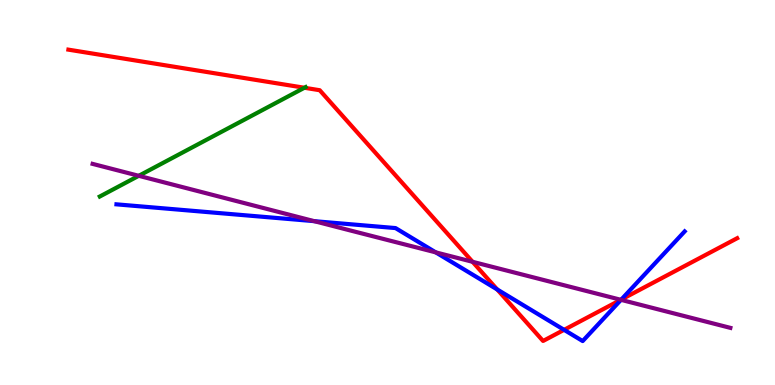[{'lines': ['blue', 'red'], 'intersections': [{'x': 6.42, 'y': 2.48}, {'x': 7.28, 'y': 1.43}, {'x': 8.02, 'y': 2.22}]}, {'lines': ['green', 'red'], 'intersections': [{'x': 3.93, 'y': 7.72}]}, {'lines': ['purple', 'red'], 'intersections': [{'x': 6.1, 'y': 3.2}, {'x': 8.01, 'y': 2.21}]}, {'lines': ['blue', 'green'], 'intersections': []}, {'lines': ['blue', 'purple'], 'intersections': [{'x': 4.06, 'y': 4.26}, {'x': 5.62, 'y': 3.45}, {'x': 8.01, 'y': 2.21}]}, {'lines': ['green', 'purple'], 'intersections': [{'x': 1.79, 'y': 5.43}]}]